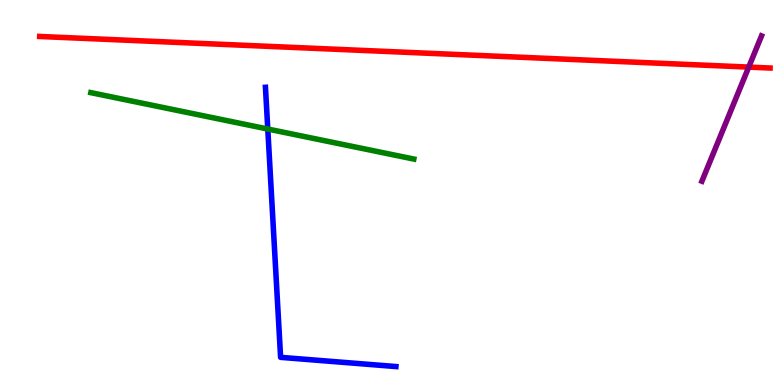[{'lines': ['blue', 'red'], 'intersections': []}, {'lines': ['green', 'red'], 'intersections': []}, {'lines': ['purple', 'red'], 'intersections': [{'x': 9.66, 'y': 8.26}]}, {'lines': ['blue', 'green'], 'intersections': [{'x': 3.46, 'y': 6.65}]}, {'lines': ['blue', 'purple'], 'intersections': []}, {'lines': ['green', 'purple'], 'intersections': []}]